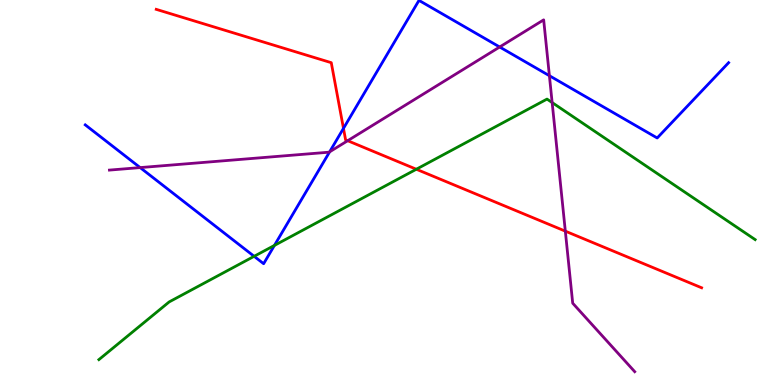[{'lines': ['blue', 'red'], 'intersections': [{'x': 4.43, 'y': 6.67}]}, {'lines': ['green', 'red'], 'intersections': [{'x': 5.37, 'y': 5.6}]}, {'lines': ['purple', 'red'], 'intersections': [{'x': 4.49, 'y': 6.34}, {'x': 7.29, 'y': 4.0}]}, {'lines': ['blue', 'green'], 'intersections': [{'x': 3.28, 'y': 3.34}, {'x': 3.54, 'y': 3.63}]}, {'lines': ['blue', 'purple'], 'intersections': [{'x': 1.81, 'y': 5.65}, {'x': 4.25, 'y': 6.06}, {'x': 6.45, 'y': 8.78}, {'x': 7.09, 'y': 8.03}]}, {'lines': ['green', 'purple'], 'intersections': [{'x': 7.12, 'y': 7.34}]}]